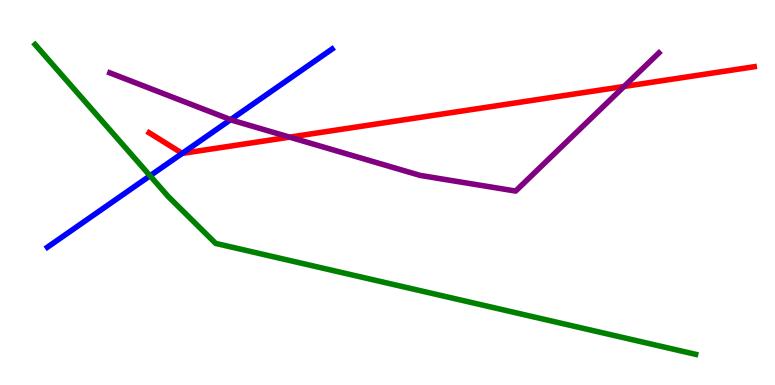[{'lines': ['blue', 'red'], 'intersections': [{'x': 2.35, 'y': 6.02}]}, {'lines': ['green', 'red'], 'intersections': []}, {'lines': ['purple', 'red'], 'intersections': [{'x': 3.74, 'y': 6.44}, {'x': 8.05, 'y': 7.75}]}, {'lines': ['blue', 'green'], 'intersections': [{'x': 1.94, 'y': 5.43}]}, {'lines': ['blue', 'purple'], 'intersections': [{'x': 2.98, 'y': 6.89}]}, {'lines': ['green', 'purple'], 'intersections': []}]